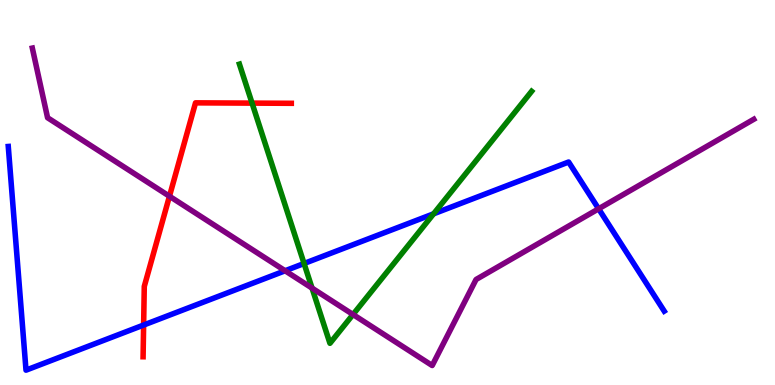[{'lines': ['blue', 'red'], 'intersections': [{'x': 1.85, 'y': 1.56}]}, {'lines': ['green', 'red'], 'intersections': [{'x': 3.25, 'y': 7.32}]}, {'lines': ['purple', 'red'], 'intersections': [{'x': 2.19, 'y': 4.9}]}, {'lines': ['blue', 'green'], 'intersections': [{'x': 3.92, 'y': 3.16}, {'x': 5.59, 'y': 4.45}]}, {'lines': ['blue', 'purple'], 'intersections': [{'x': 3.68, 'y': 2.97}, {'x': 7.72, 'y': 4.58}]}, {'lines': ['green', 'purple'], 'intersections': [{'x': 4.03, 'y': 2.52}, {'x': 4.55, 'y': 1.83}]}]